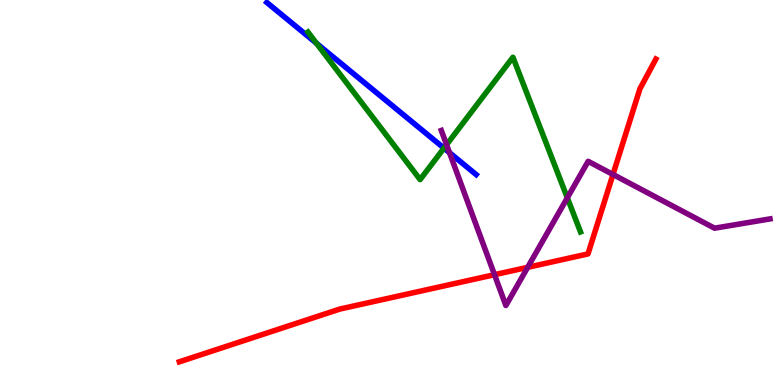[{'lines': ['blue', 'red'], 'intersections': []}, {'lines': ['green', 'red'], 'intersections': []}, {'lines': ['purple', 'red'], 'intersections': [{'x': 6.38, 'y': 2.86}, {'x': 6.81, 'y': 3.06}, {'x': 7.91, 'y': 5.47}]}, {'lines': ['blue', 'green'], 'intersections': [{'x': 4.08, 'y': 8.88}, {'x': 5.73, 'y': 6.15}]}, {'lines': ['blue', 'purple'], 'intersections': [{'x': 5.8, 'y': 6.03}]}, {'lines': ['green', 'purple'], 'intersections': [{'x': 5.76, 'y': 6.24}, {'x': 7.32, 'y': 4.86}]}]